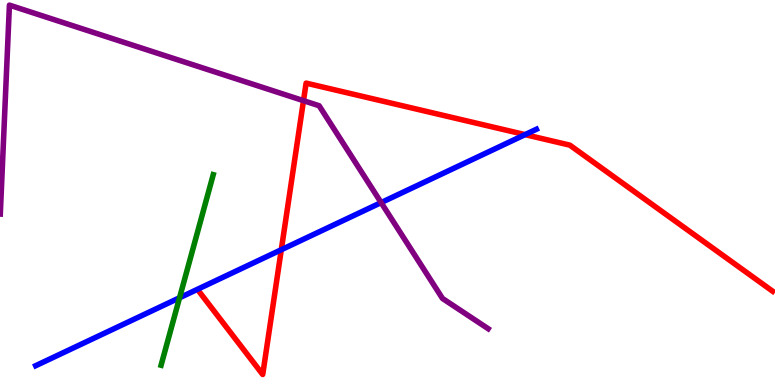[{'lines': ['blue', 'red'], 'intersections': [{'x': 3.63, 'y': 3.51}, {'x': 6.78, 'y': 6.5}]}, {'lines': ['green', 'red'], 'intersections': []}, {'lines': ['purple', 'red'], 'intersections': [{'x': 3.92, 'y': 7.39}]}, {'lines': ['blue', 'green'], 'intersections': [{'x': 2.32, 'y': 2.27}]}, {'lines': ['blue', 'purple'], 'intersections': [{'x': 4.92, 'y': 4.74}]}, {'lines': ['green', 'purple'], 'intersections': []}]